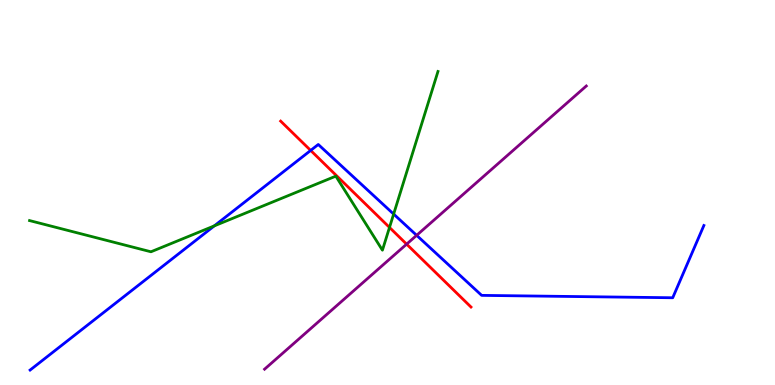[{'lines': ['blue', 'red'], 'intersections': [{'x': 4.01, 'y': 6.09}]}, {'lines': ['green', 'red'], 'intersections': [{'x': 5.03, 'y': 4.09}]}, {'lines': ['purple', 'red'], 'intersections': [{'x': 5.25, 'y': 3.66}]}, {'lines': ['blue', 'green'], 'intersections': [{'x': 2.77, 'y': 4.13}, {'x': 5.08, 'y': 4.44}]}, {'lines': ['blue', 'purple'], 'intersections': [{'x': 5.38, 'y': 3.89}]}, {'lines': ['green', 'purple'], 'intersections': []}]